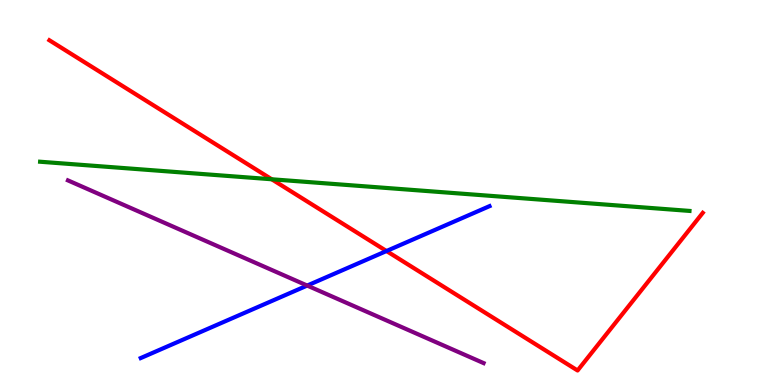[{'lines': ['blue', 'red'], 'intersections': [{'x': 4.99, 'y': 3.48}]}, {'lines': ['green', 'red'], 'intersections': [{'x': 3.51, 'y': 5.34}]}, {'lines': ['purple', 'red'], 'intersections': []}, {'lines': ['blue', 'green'], 'intersections': []}, {'lines': ['blue', 'purple'], 'intersections': [{'x': 3.96, 'y': 2.58}]}, {'lines': ['green', 'purple'], 'intersections': []}]